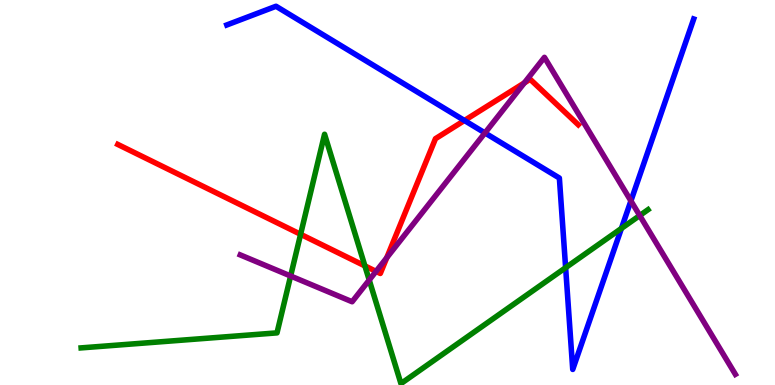[{'lines': ['blue', 'red'], 'intersections': [{'x': 5.99, 'y': 6.87}]}, {'lines': ['green', 'red'], 'intersections': [{'x': 3.88, 'y': 3.91}, {'x': 4.71, 'y': 3.09}]}, {'lines': ['purple', 'red'], 'intersections': [{'x': 4.85, 'y': 2.95}, {'x': 4.99, 'y': 3.31}, {'x': 6.77, 'y': 7.85}]}, {'lines': ['blue', 'green'], 'intersections': [{'x': 7.3, 'y': 3.05}, {'x': 8.02, 'y': 4.07}]}, {'lines': ['blue', 'purple'], 'intersections': [{'x': 6.26, 'y': 6.55}, {'x': 8.14, 'y': 4.78}]}, {'lines': ['green', 'purple'], 'intersections': [{'x': 3.75, 'y': 2.83}, {'x': 4.76, 'y': 2.73}, {'x': 8.25, 'y': 4.4}]}]